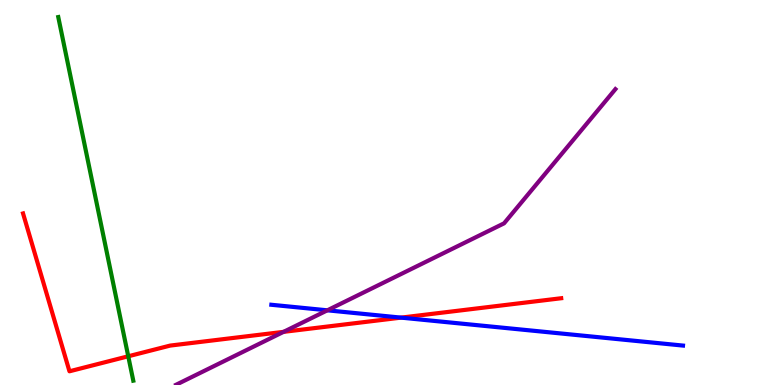[{'lines': ['blue', 'red'], 'intersections': [{'x': 5.18, 'y': 1.75}]}, {'lines': ['green', 'red'], 'intersections': [{'x': 1.65, 'y': 0.746}]}, {'lines': ['purple', 'red'], 'intersections': [{'x': 3.66, 'y': 1.38}]}, {'lines': ['blue', 'green'], 'intersections': []}, {'lines': ['blue', 'purple'], 'intersections': [{'x': 4.22, 'y': 1.94}]}, {'lines': ['green', 'purple'], 'intersections': []}]